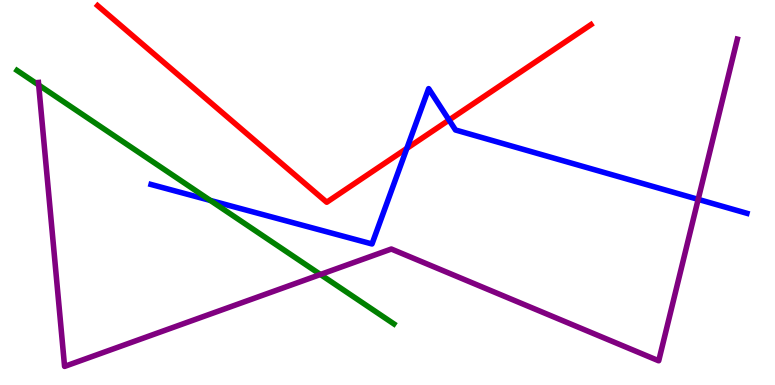[{'lines': ['blue', 'red'], 'intersections': [{'x': 5.25, 'y': 6.15}, {'x': 5.79, 'y': 6.88}]}, {'lines': ['green', 'red'], 'intersections': []}, {'lines': ['purple', 'red'], 'intersections': []}, {'lines': ['blue', 'green'], 'intersections': [{'x': 2.71, 'y': 4.79}]}, {'lines': ['blue', 'purple'], 'intersections': [{'x': 9.01, 'y': 4.82}]}, {'lines': ['green', 'purple'], 'intersections': [{'x': 0.499, 'y': 7.79}, {'x': 4.13, 'y': 2.87}]}]